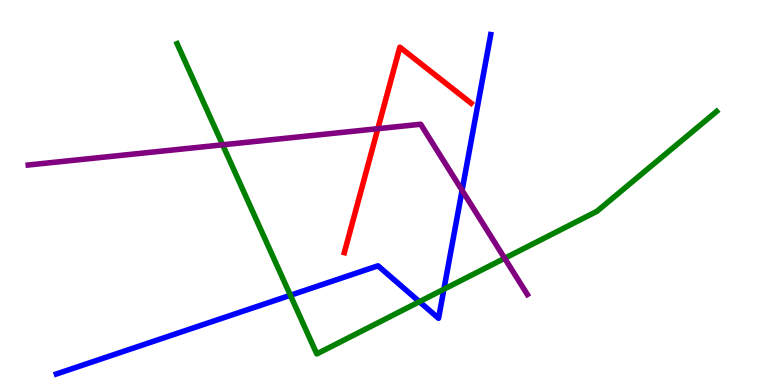[{'lines': ['blue', 'red'], 'intersections': []}, {'lines': ['green', 'red'], 'intersections': []}, {'lines': ['purple', 'red'], 'intersections': [{'x': 4.88, 'y': 6.66}]}, {'lines': ['blue', 'green'], 'intersections': [{'x': 3.75, 'y': 2.33}, {'x': 5.41, 'y': 2.16}, {'x': 5.73, 'y': 2.49}]}, {'lines': ['blue', 'purple'], 'intersections': [{'x': 5.96, 'y': 5.06}]}, {'lines': ['green', 'purple'], 'intersections': [{'x': 2.87, 'y': 6.24}, {'x': 6.51, 'y': 3.29}]}]